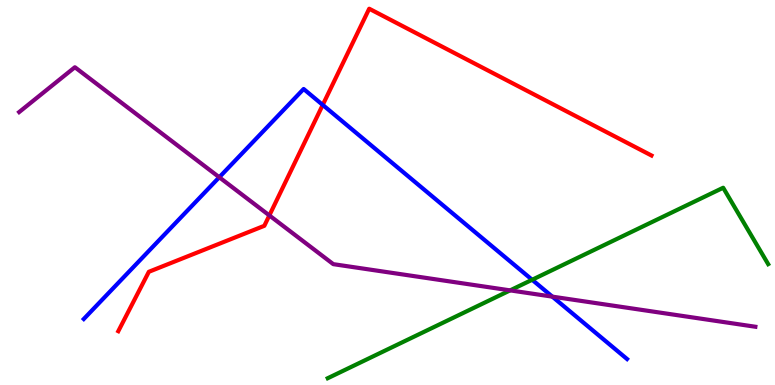[{'lines': ['blue', 'red'], 'intersections': [{'x': 4.16, 'y': 7.27}]}, {'lines': ['green', 'red'], 'intersections': []}, {'lines': ['purple', 'red'], 'intersections': [{'x': 3.48, 'y': 4.4}]}, {'lines': ['blue', 'green'], 'intersections': [{'x': 6.87, 'y': 2.73}]}, {'lines': ['blue', 'purple'], 'intersections': [{'x': 2.83, 'y': 5.4}, {'x': 7.13, 'y': 2.3}]}, {'lines': ['green', 'purple'], 'intersections': [{'x': 6.58, 'y': 2.46}]}]